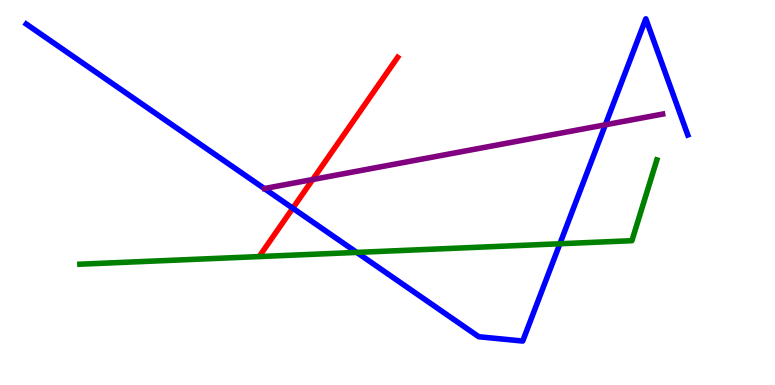[{'lines': ['blue', 'red'], 'intersections': [{'x': 3.78, 'y': 4.59}]}, {'lines': ['green', 'red'], 'intersections': []}, {'lines': ['purple', 'red'], 'intersections': [{'x': 4.04, 'y': 5.34}]}, {'lines': ['blue', 'green'], 'intersections': [{'x': 4.6, 'y': 3.44}, {'x': 7.22, 'y': 3.67}]}, {'lines': ['blue', 'purple'], 'intersections': [{'x': 7.81, 'y': 6.76}]}, {'lines': ['green', 'purple'], 'intersections': []}]